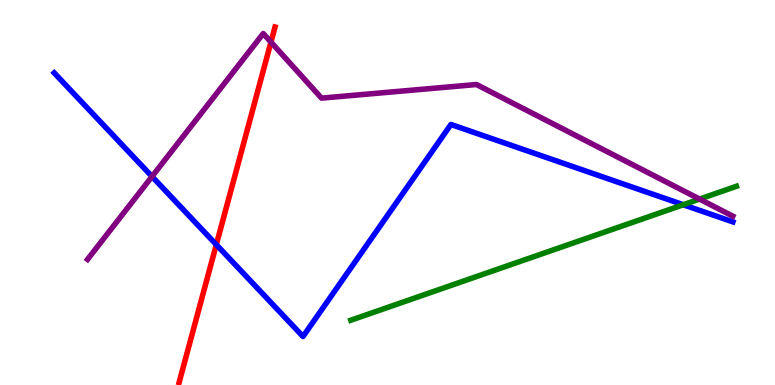[{'lines': ['blue', 'red'], 'intersections': [{'x': 2.79, 'y': 3.65}]}, {'lines': ['green', 'red'], 'intersections': []}, {'lines': ['purple', 'red'], 'intersections': [{'x': 3.5, 'y': 8.91}]}, {'lines': ['blue', 'green'], 'intersections': [{'x': 8.82, 'y': 4.68}]}, {'lines': ['blue', 'purple'], 'intersections': [{'x': 1.96, 'y': 5.42}]}, {'lines': ['green', 'purple'], 'intersections': [{'x': 9.03, 'y': 4.83}]}]